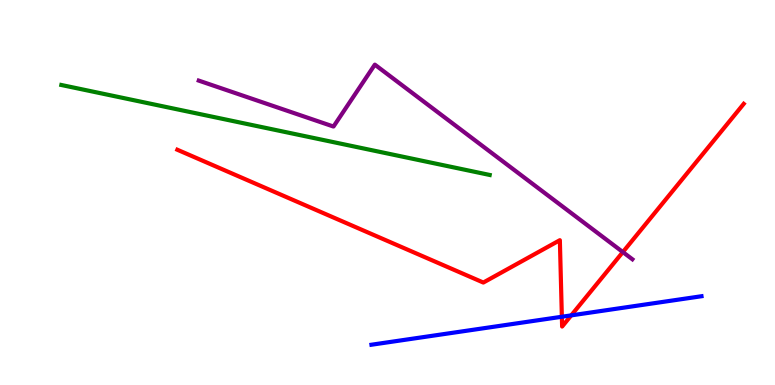[{'lines': ['blue', 'red'], 'intersections': [{'x': 7.25, 'y': 1.77}, {'x': 7.37, 'y': 1.81}]}, {'lines': ['green', 'red'], 'intersections': []}, {'lines': ['purple', 'red'], 'intersections': [{'x': 8.04, 'y': 3.45}]}, {'lines': ['blue', 'green'], 'intersections': []}, {'lines': ['blue', 'purple'], 'intersections': []}, {'lines': ['green', 'purple'], 'intersections': []}]